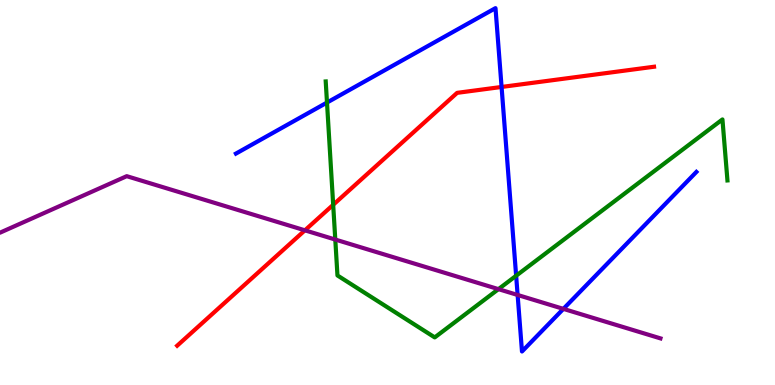[{'lines': ['blue', 'red'], 'intersections': [{'x': 6.47, 'y': 7.74}]}, {'lines': ['green', 'red'], 'intersections': [{'x': 4.3, 'y': 4.68}]}, {'lines': ['purple', 'red'], 'intersections': [{'x': 3.93, 'y': 4.02}]}, {'lines': ['blue', 'green'], 'intersections': [{'x': 4.22, 'y': 7.34}, {'x': 6.66, 'y': 2.84}]}, {'lines': ['blue', 'purple'], 'intersections': [{'x': 6.68, 'y': 2.34}, {'x': 7.27, 'y': 1.98}]}, {'lines': ['green', 'purple'], 'intersections': [{'x': 4.33, 'y': 3.78}, {'x': 6.43, 'y': 2.49}]}]